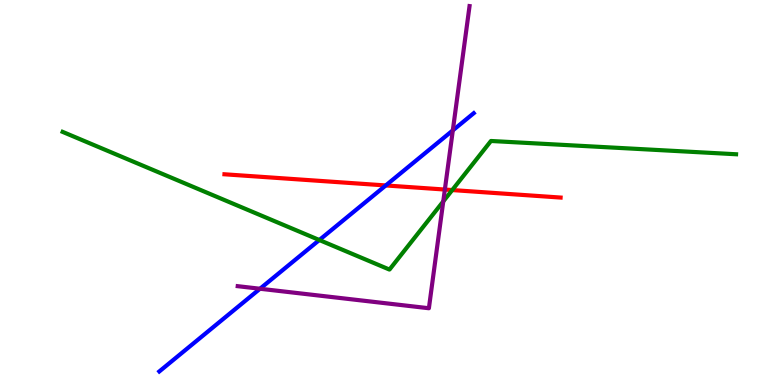[{'lines': ['blue', 'red'], 'intersections': [{'x': 4.98, 'y': 5.18}]}, {'lines': ['green', 'red'], 'intersections': [{'x': 5.84, 'y': 5.06}]}, {'lines': ['purple', 'red'], 'intersections': [{'x': 5.74, 'y': 5.08}]}, {'lines': ['blue', 'green'], 'intersections': [{'x': 4.12, 'y': 3.77}]}, {'lines': ['blue', 'purple'], 'intersections': [{'x': 3.35, 'y': 2.5}, {'x': 5.84, 'y': 6.61}]}, {'lines': ['green', 'purple'], 'intersections': [{'x': 5.72, 'y': 4.77}]}]